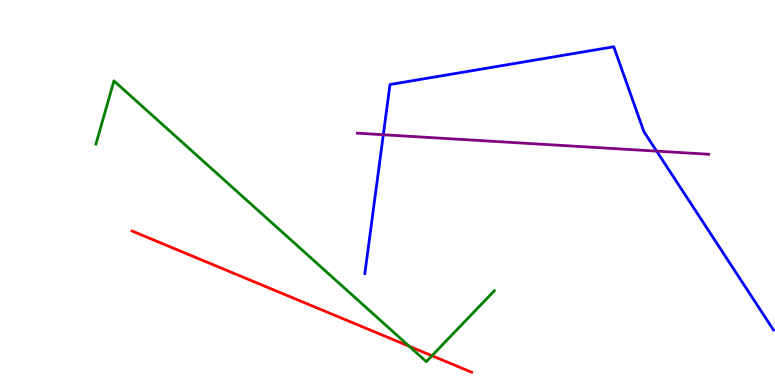[{'lines': ['blue', 'red'], 'intersections': []}, {'lines': ['green', 'red'], 'intersections': [{'x': 5.28, 'y': 1.01}, {'x': 5.57, 'y': 0.76}]}, {'lines': ['purple', 'red'], 'intersections': []}, {'lines': ['blue', 'green'], 'intersections': []}, {'lines': ['blue', 'purple'], 'intersections': [{'x': 4.95, 'y': 6.5}, {'x': 8.47, 'y': 6.07}]}, {'lines': ['green', 'purple'], 'intersections': []}]